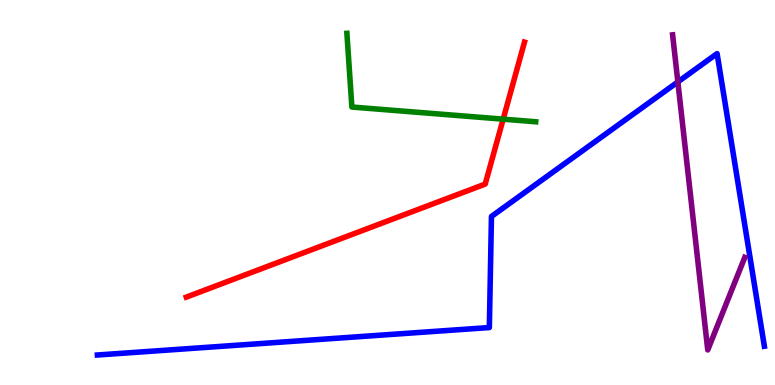[{'lines': ['blue', 'red'], 'intersections': []}, {'lines': ['green', 'red'], 'intersections': [{'x': 6.49, 'y': 6.9}]}, {'lines': ['purple', 'red'], 'intersections': []}, {'lines': ['blue', 'green'], 'intersections': []}, {'lines': ['blue', 'purple'], 'intersections': [{'x': 8.75, 'y': 7.87}]}, {'lines': ['green', 'purple'], 'intersections': []}]